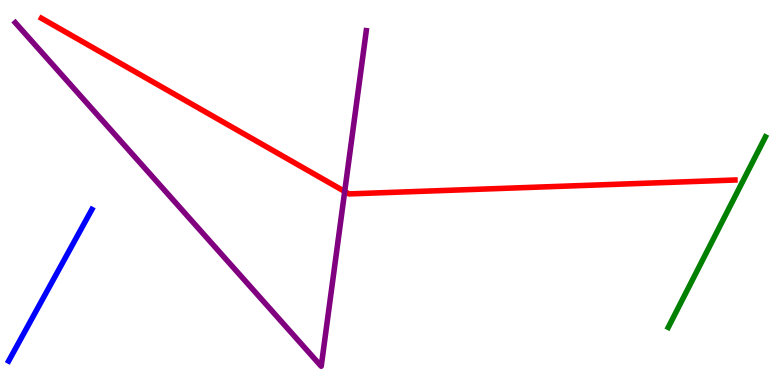[{'lines': ['blue', 'red'], 'intersections': []}, {'lines': ['green', 'red'], 'intersections': []}, {'lines': ['purple', 'red'], 'intersections': [{'x': 4.45, 'y': 5.03}]}, {'lines': ['blue', 'green'], 'intersections': []}, {'lines': ['blue', 'purple'], 'intersections': []}, {'lines': ['green', 'purple'], 'intersections': []}]